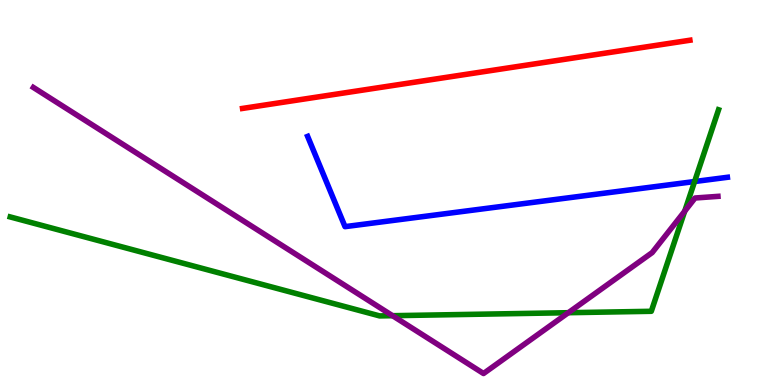[{'lines': ['blue', 'red'], 'intersections': []}, {'lines': ['green', 'red'], 'intersections': []}, {'lines': ['purple', 'red'], 'intersections': []}, {'lines': ['blue', 'green'], 'intersections': [{'x': 8.96, 'y': 5.28}]}, {'lines': ['blue', 'purple'], 'intersections': []}, {'lines': ['green', 'purple'], 'intersections': [{'x': 5.07, 'y': 1.8}, {'x': 7.33, 'y': 1.88}, {'x': 8.83, 'y': 4.51}]}]